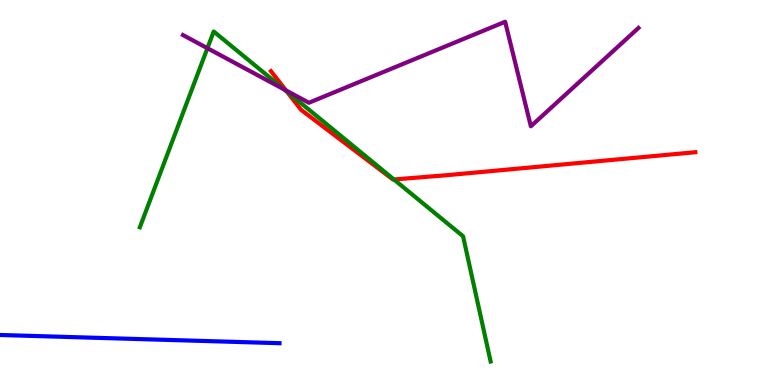[{'lines': ['blue', 'red'], 'intersections': []}, {'lines': ['green', 'red'], 'intersections': [{'x': 3.7, 'y': 7.62}, {'x': 5.08, 'y': 5.34}]}, {'lines': ['purple', 'red'], 'intersections': [{'x': 3.69, 'y': 7.65}]}, {'lines': ['blue', 'green'], 'intersections': []}, {'lines': ['blue', 'purple'], 'intersections': []}, {'lines': ['green', 'purple'], 'intersections': [{'x': 2.68, 'y': 8.75}, {'x': 3.67, 'y': 7.67}]}]